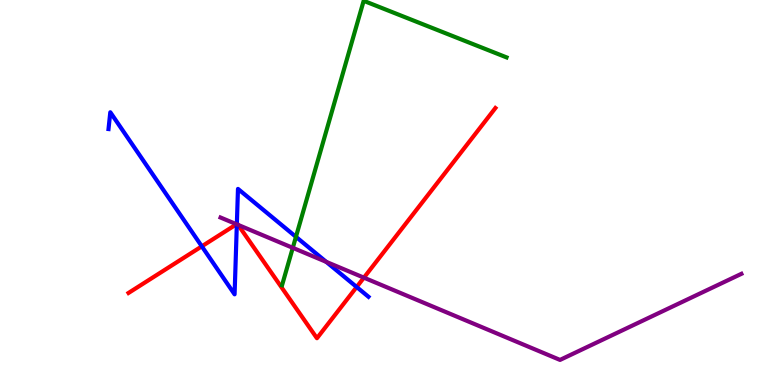[{'lines': ['blue', 'red'], 'intersections': [{'x': 2.6, 'y': 3.6}, {'x': 3.06, 'y': 4.18}, {'x': 4.6, 'y': 2.55}]}, {'lines': ['green', 'red'], 'intersections': []}, {'lines': ['purple', 'red'], 'intersections': [{'x': 3.05, 'y': 4.18}, {'x': 3.07, 'y': 4.16}, {'x': 4.7, 'y': 2.79}]}, {'lines': ['blue', 'green'], 'intersections': [{'x': 3.82, 'y': 3.85}]}, {'lines': ['blue', 'purple'], 'intersections': [{'x': 3.06, 'y': 4.17}, {'x': 4.21, 'y': 3.2}]}, {'lines': ['green', 'purple'], 'intersections': [{'x': 3.78, 'y': 3.56}]}]